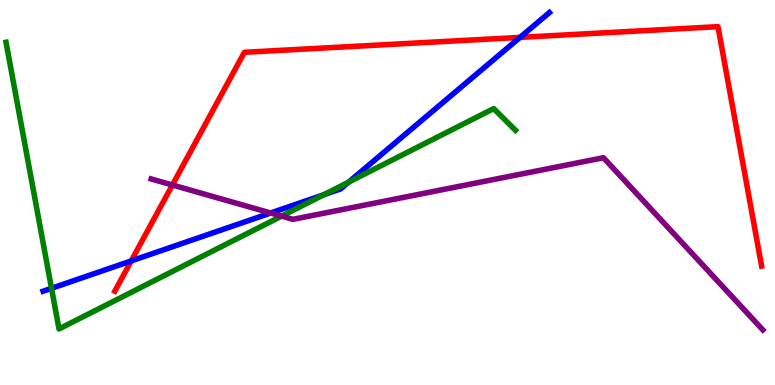[{'lines': ['blue', 'red'], 'intersections': [{'x': 1.69, 'y': 3.22}, {'x': 6.71, 'y': 9.03}]}, {'lines': ['green', 'red'], 'intersections': []}, {'lines': ['purple', 'red'], 'intersections': [{'x': 2.22, 'y': 5.19}]}, {'lines': ['blue', 'green'], 'intersections': [{'x': 0.665, 'y': 2.51}, {'x': 4.18, 'y': 4.94}, {'x': 4.5, 'y': 5.27}]}, {'lines': ['blue', 'purple'], 'intersections': [{'x': 3.49, 'y': 4.47}]}, {'lines': ['green', 'purple'], 'intersections': [{'x': 3.63, 'y': 4.39}]}]